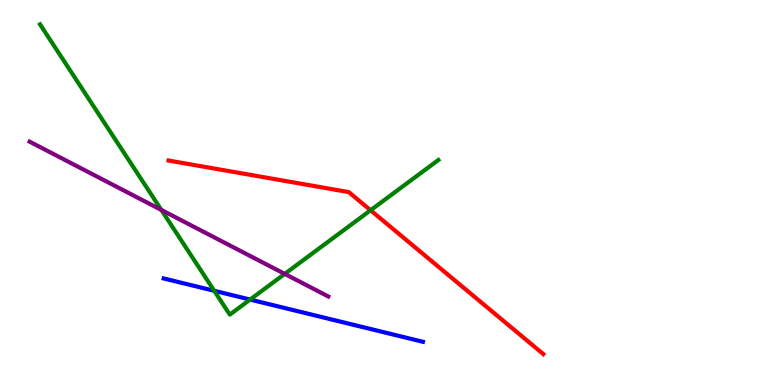[{'lines': ['blue', 'red'], 'intersections': []}, {'lines': ['green', 'red'], 'intersections': [{'x': 4.78, 'y': 4.54}]}, {'lines': ['purple', 'red'], 'intersections': []}, {'lines': ['blue', 'green'], 'intersections': [{'x': 2.76, 'y': 2.45}, {'x': 3.23, 'y': 2.22}]}, {'lines': ['blue', 'purple'], 'intersections': []}, {'lines': ['green', 'purple'], 'intersections': [{'x': 2.08, 'y': 4.55}, {'x': 3.67, 'y': 2.89}]}]